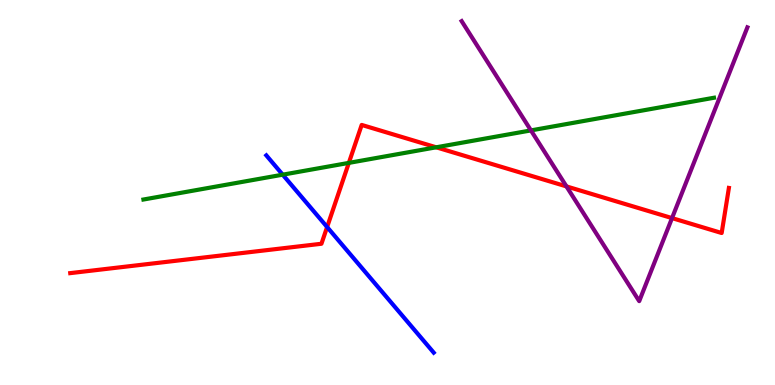[{'lines': ['blue', 'red'], 'intersections': [{'x': 4.22, 'y': 4.1}]}, {'lines': ['green', 'red'], 'intersections': [{'x': 4.5, 'y': 5.77}, {'x': 5.63, 'y': 6.17}]}, {'lines': ['purple', 'red'], 'intersections': [{'x': 7.31, 'y': 5.16}, {'x': 8.67, 'y': 4.34}]}, {'lines': ['blue', 'green'], 'intersections': [{'x': 3.65, 'y': 5.46}]}, {'lines': ['blue', 'purple'], 'intersections': []}, {'lines': ['green', 'purple'], 'intersections': [{'x': 6.85, 'y': 6.61}]}]